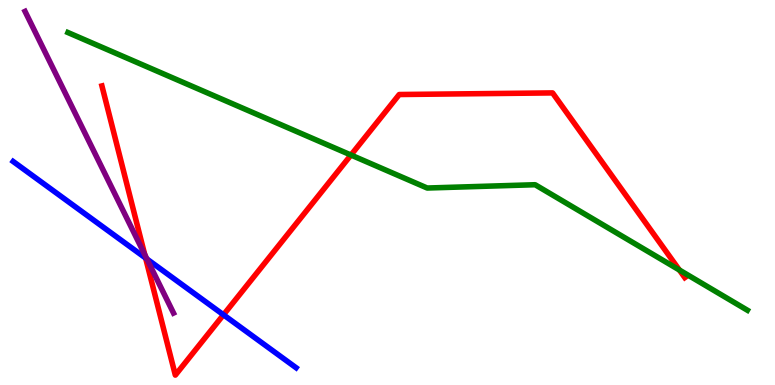[{'lines': ['blue', 'red'], 'intersections': [{'x': 1.88, 'y': 3.3}, {'x': 2.88, 'y': 1.82}]}, {'lines': ['green', 'red'], 'intersections': [{'x': 4.53, 'y': 5.97}, {'x': 8.77, 'y': 2.99}]}, {'lines': ['purple', 'red'], 'intersections': [{'x': 1.87, 'y': 3.39}]}, {'lines': ['blue', 'green'], 'intersections': []}, {'lines': ['blue', 'purple'], 'intersections': [{'x': 1.9, 'y': 3.27}]}, {'lines': ['green', 'purple'], 'intersections': []}]